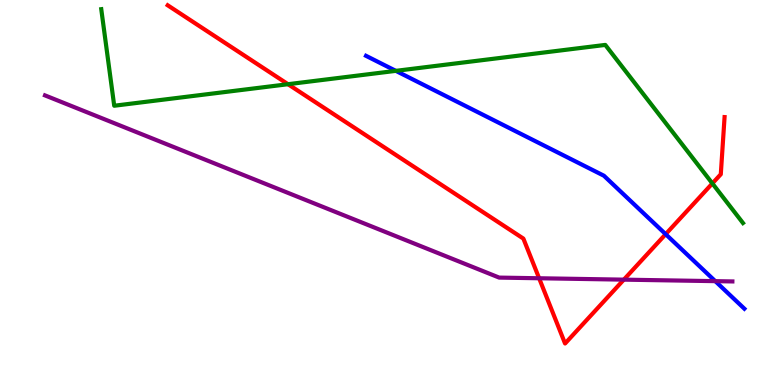[{'lines': ['blue', 'red'], 'intersections': [{'x': 8.59, 'y': 3.92}]}, {'lines': ['green', 'red'], 'intersections': [{'x': 3.72, 'y': 7.81}, {'x': 9.19, 'y': 5.24}]}, {'lines': ['purple', 'red'], 'intersections': [{'x': 6.96, 'y': 2.77}, {'x': 8.05, 'y': 2.74}]}, {'lines': ['blue', 'green'], 'intersections': [{'x': 5.11, 'y': 8.16}]}, {'lines': ['blue', 'purple'], 'intersections': [{'x': 9.23, 'y': 2.7}]}, {'lines': ['green', 'purple'], 'intersections': []}]